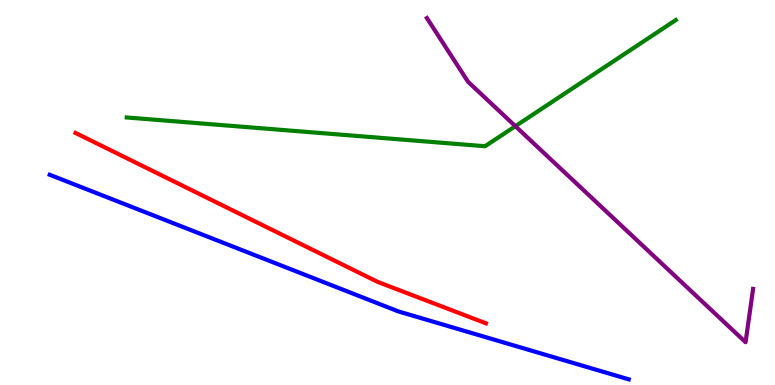[{'lines': ['blue', 'red'], 'intersections': []}, {'lines': ['green', 'red'], 'intersections': []}, {'lines': ['purple', 'red'], 'intersections': []}, {'lines': ['blue', 'green'], 'intersections': []}, {'lines': ['blue', 'purple'], 'intersections': []}, {'lines': ['green', 'purple'], 'intersections': [{'x': 6.65, 'y': 6.72}]}]